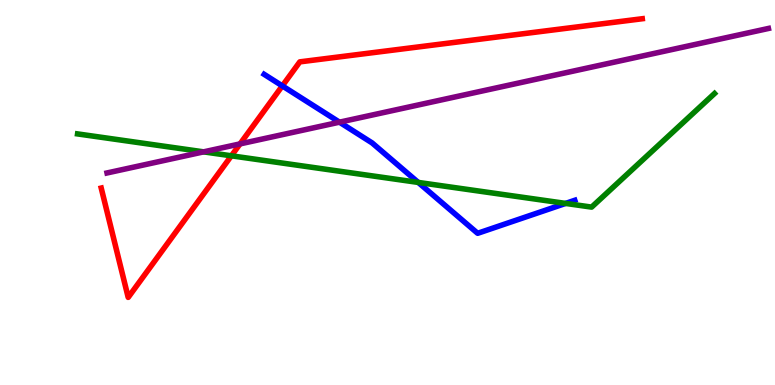[{'lines': ['blue', 'red'], 'intersections': [{'x': 3.64, 'y': 7.77}]}, {'lines': ['green', 'red'], 'intersections': [{'x': 2.99, 'y': 5.95}]}, {'lines': ['purple', 'red'], 'intersections': [{'x': 3.1, 'y': 6.26}]}, {'lines': ['blue', 'green'], 'intersections': [{'x': 5.4, 'y': 5.26}, {'x': 7.3, 'y': 4.72}]}, {'lines': ['blue', 'purple'], 'intersections': [{'x': 4.38, 'y': 6.83}]}, {'lines': ['green', 'purple'], 'intersections': [{'x': 2.63, 'y': 6.06}]}]